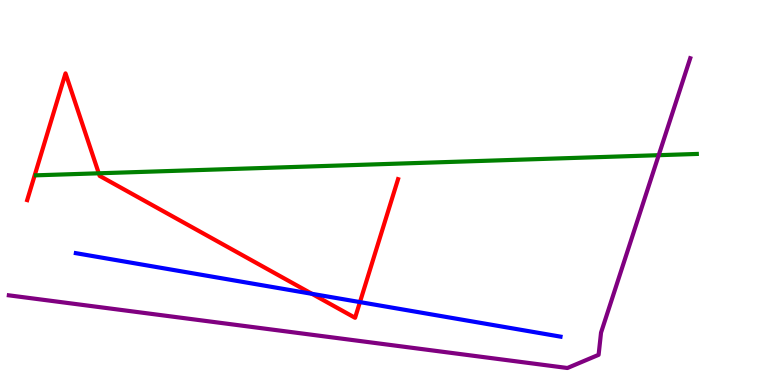[{'lines': ['blue', 'red'], 'intersections': [{'x': 4.02, 'y': 2.37}, {'x': 4.64, 'y': 2.15}]}, {'lines': ['green', 'red'], 'intersections': [{'x': 1.27, 'y': 5.5}]}, {'lines': ['purple', 'red'], 'intersections': []}, {'lines': ['blue', 'green'], 'intersections': []}, {'lines': ['blue', 'purple'], 'intersections': []}, {'lines': ['green', 'purple'], 'intersections': [{'x': 8.5, 'y': 5.97}]}]